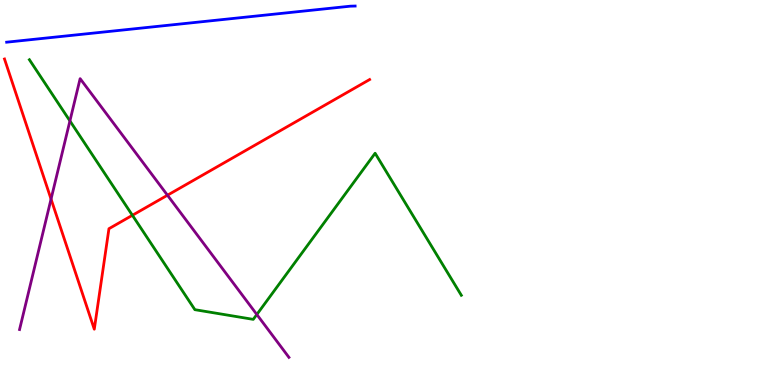[{'lines': ['blue', 'red'], 'intersections': []}, {'lines': ['green', 'red'], 'intersections': [{'x': 1.71, 'y': 4.41}]}, {'lines': ['purple', 'red'], 'intersections': [{'x': 0.659, 'y': 4.83}, {'x': 2.16, 'y': 4.93}]}, {'lines': ['blue', 'green'], 'intersections': []}, {'lines': ['blue', 'purple'], 'intersections': []}, {'lines': ['green', 'purple'], 'intersections': [{'x': 0.902, 'y': 6.86}, {'x': 3.31, 'y': 1.83}]}]